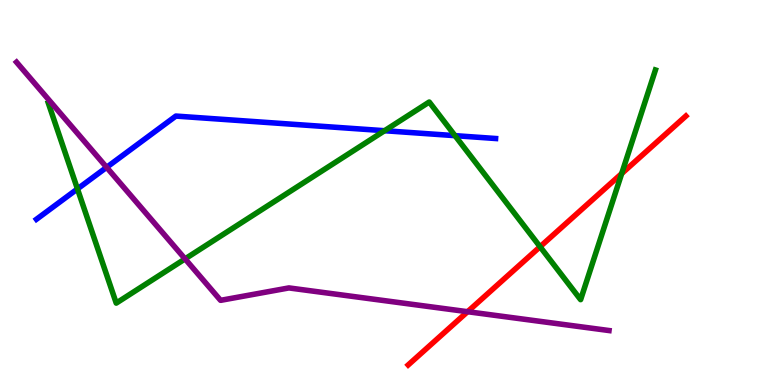[{'lines': ['blue', 'red'], 'intersections': []}, {'lines': ['green', 'red'], 'intersections': [{'x': 6.97, 'y': 3.59}, {'x': 8.02, 'y': 5.49}]}, {'lines': ['purple', 'red'], 'intersections': [{'x': 6.03, 'y': 1.9}]}, {'lines': ['blue', 'green'], 'intersections': [{'x': 1.0, 'y': 5.09}, {'x': 4.96, 'y': 6.6}, {'x': 5.87, 'y': 6.48}]}, {'lines': ['blue', 'purple'], 'intersections': [{'x': 1.38, 'y': 5.65}]}, {'lines': ['green', 'purple'], 'intersections': [{'x': 2.39, 'y': 3.28}]}]